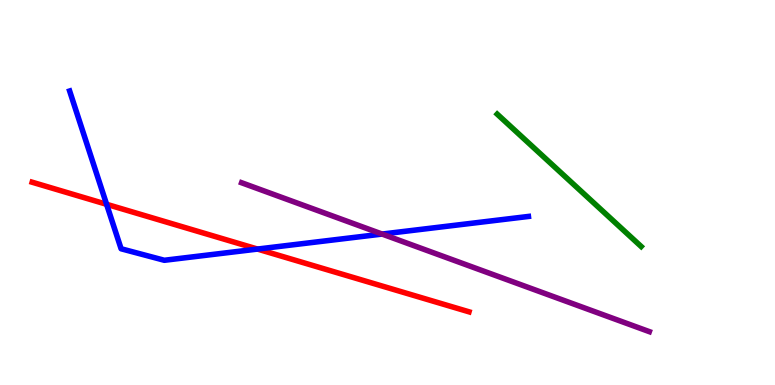[{'lines': ['blue', 'red'], 'intersections': [{'x': 1.38, 'y': 4.69}, {'x': 3.32, 'y': 3.53}]}, {'lines': ['green', 'red'], 'intersections': []}, {'lines': ['purple', 'red'], 'intersections': []}, {'lines': ['blue', 'green'], 'intersections': []}, {'lines': ['blue', 'purple'], 'intersections': [{'x': 4.93, 'y': 3.92}]}, {'lines': ['green', 'purple'], 'intersections': []}]